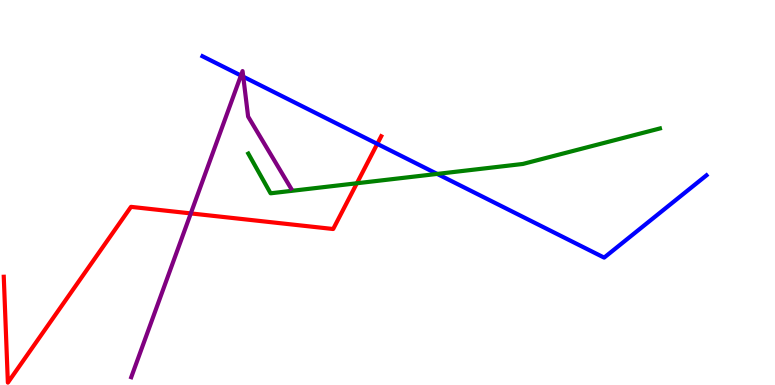[{'lines': ['blue', 'red'], 'intersections': [{'x': 4.87, 'y': 6.26}]}, {'lines': ['green', 'red'], 'intersections': [{'x': 4.6, 'y': 5.24}]}, {'lines': ['purple', 'red'], 'intersections': [{'x': 2.46, 'y': 4.46}]}, {'lines': ['blue', 'green'], 'intersections': [{'x': 5.64, 'y': 5.48}]}, {'lines': ['blue', 'purple'], 'intersections': [{'x': 3.11, 'y': 8.04}, {'x': 3.14, 'y': 8.01}]}, {'lines': ['green', 'purple'], 'intersections': []}]